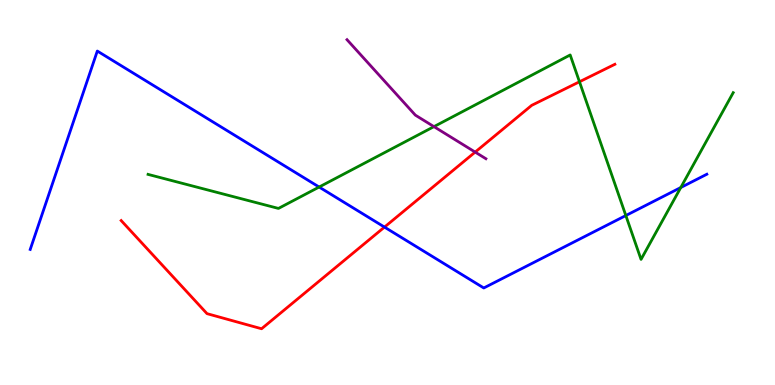[{'lines': ['blue', 'red'], 'intersections': [{'x': 4.96, 'y': 4.1}]}, {'lines': ['green', 'red'], 'intersections': [{'x': 7.48, 'y': 7.88}]}, {'lines': ['purple', 'red'], 'intersections': [{'x': 6.13, 'y': 6.05}]}, {'lines': ['blue', 'green'], 'intersections': [{'x': 4.12, 'y': 5.14}, {'x': 8.08, 'y': 4.4}, {'x': 8.78, 'y': 5.13}]}, {'lines': ['blue', 'purple'], 'intersections': []}, {'lines': ['green', 'purple'], 'intersections': [{'x': 5.6, 'y': 6.71}]}]